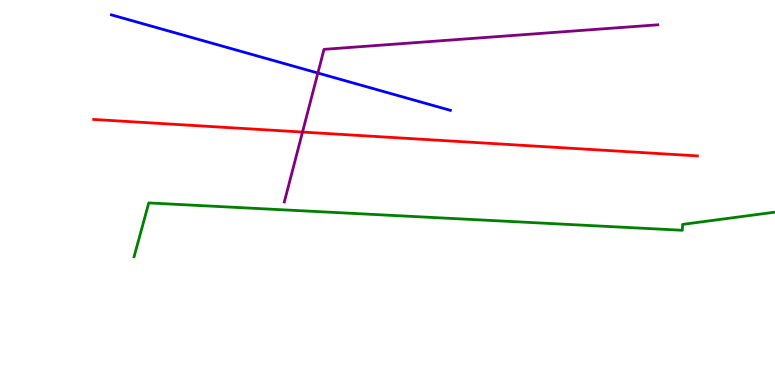[{'lines': ['blue', 'red'], 'intersections': []}, {'lines': ['green', 'red'], 'intersections': []}, {'lines': ['purple', 'red'], 'intersections': [{'x': 3.9, 'y': 6.57}]}, {'lines': ['blue', 'green'], 'intersections': []}, {'lines': ['blue', 'purple'], 'intersections': [{'x': 4.1, 'y': 8.1}]}, {'lines': ['green', 'purple'], 'intersections': []}]